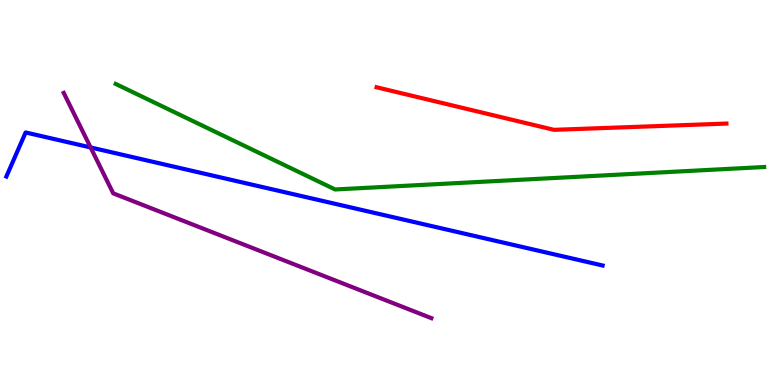[{'lines': ['blue', 'red'], 'intersections': []}, {'lines': ['green', 'red'], 'intersections': []}, {'lines': ['purple', 'red'], 'intersections': []}, {'lines': ['blue', 'green'], 'intersections': []}, {'lines': ['blue', 'purple'], 'intersections': [{'x': 1.17, 'y': 6.17}]}, {'lines': ['green', 'purple'], 'intersections': []}]